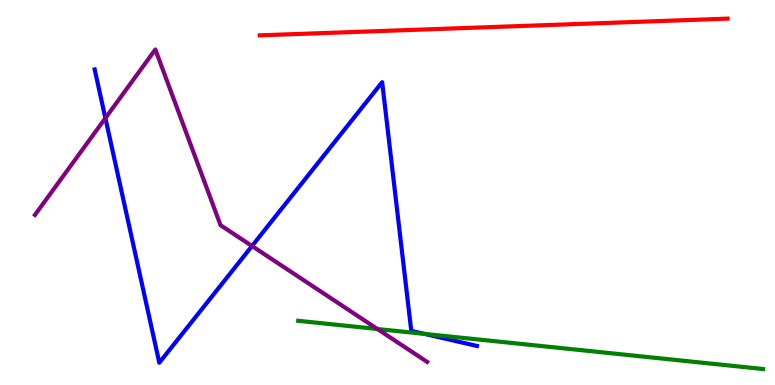[{'lines': ['blue', 'red'], 'intersections': []}, {'lines': ['green', 'red'], 'intersections': []}, {'lines': ['purple', 'red'], 'intersections': []}, {'lines': ['blue', 'green'], 'intersections': [{'x': 5.48, 'y': 1.33}]}, {'lines': ['blue', 'purple'], 'intersections': [{'x': 1.36, 'y': 6.93}, {'x': 3.25, 'y': 3.61}]}, {'lines': ['green', 'purple'], 'intersections': [{'x': 4.87, 'y': 1.45}]}]